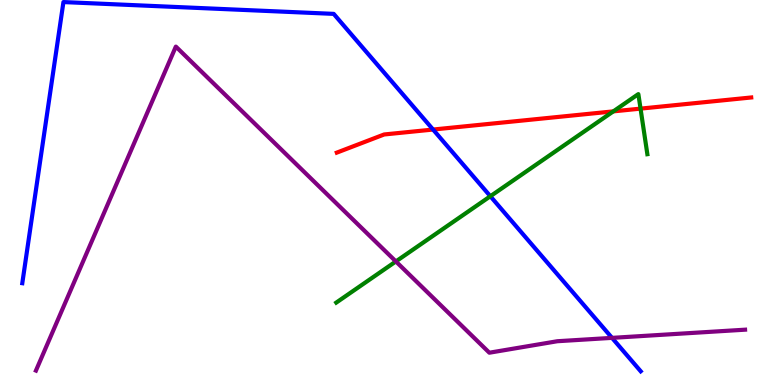[{'lines': ['blue', 'red'], 'intersections': [{'x': 5.59, 'y': 6.64}]}, {'lines': ['green', 'red'], 'intersections': [{'x': 7.91, 'y': 7.11}, {'x': 8.27, 'y': 7.18}]}, {'lines': ['purple', 'red'], 'intersections': []}, {'lines': ['blue', 'green'], 'intersections': [{'x': 6.33, 'y': 4.9}]}, {'lines': ['blue', 'purple'], 'intersections': [{'x': 7.9, 'y': 1.22}]}, {'lines': ['green', 'purple'], 'intersections': [{'x': 5.11, 'y': 3.21}]}]